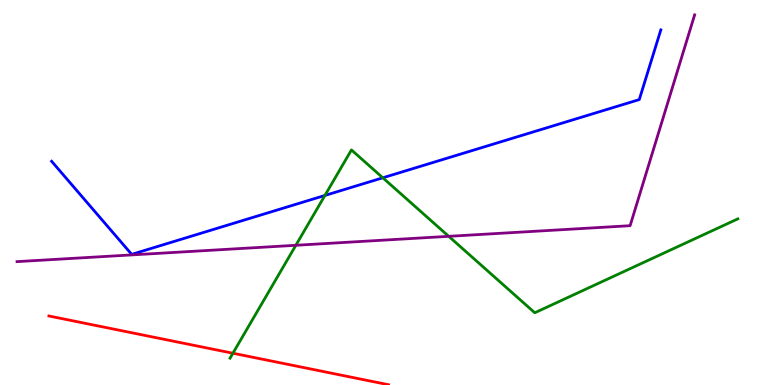[{'lines': ['blue', 'red'], 'intersections': []}, {'lines': ['green', 'red'], 'intersections': [{'x': 3.01, 'y': 0.825}]}, {'lines': ['purple', 'red'], 'intersections': []}, {'lines': ['blue', 'green'], 'intersections': [{'x': 4.19, 'y': 4.92}, {'x': 4.94, 'y': 5.38}]}, {'lines': ['blue', 'purple'], 'intersections': []}, {'lines': ['green', 'purple'], 'intersections': [{'x': 3.82, 'y': 3.63}, {'x': 5.79, 'y': 3.86}]}]